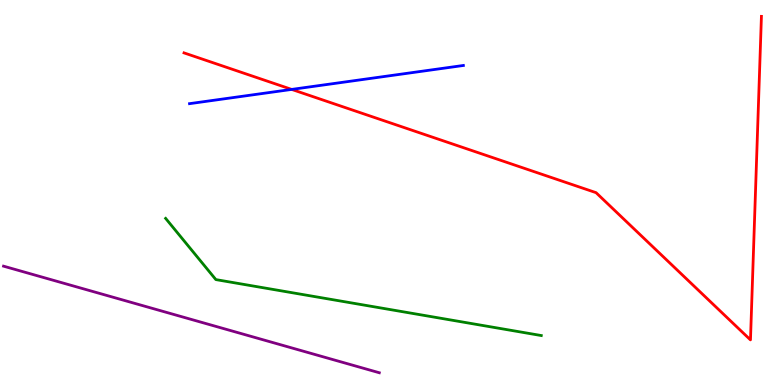[{'lines': ['blue', 'red'], 'intersections': [{'x': 3.76, 'y': 7.68}]}, {'lines': ['green', 'red'], 'intersections': []}, {'lines': ['purple', 'red'], 'intersections': []}, {'lines': ['blue', 'green'], 'intersections': []}, {'lines': ['blue', 'purple'], 'intersections': []}, {'lines': ['green', 'purple'], 'intersections': []}]